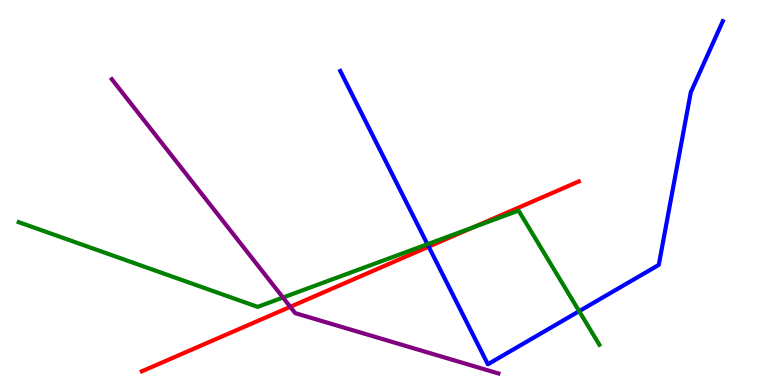[{'lines': ['blue', 'red'], 'intersections': [{'x': 5.53, 'y': 3.59}]}, {'lines': ['green', 'red'], 'intersections': [{'x': 6.11, 'y': 4.1}]}, {'lines': ['purple', 'red'], 'intersections': [{'x': 3.75, 'y': 2.03}]}, {'lines': ['blue', 'green'], 'intersections': [{'x': 5.52, 'y': 3.66}, {'x': 7.47, 'y': 1.92}]}, {'lines': ['blue', 'purple'], 'intersections': []}, {'lines': ['green', 'purple'], 'intersections': [{'x': 3.65, 'y': 2.27}]}]